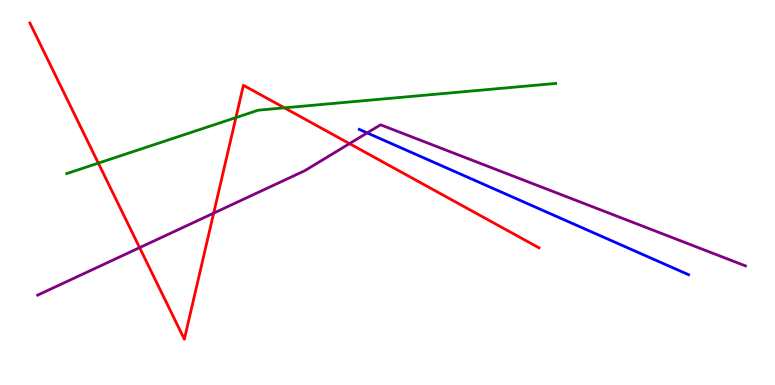[{'lines': ['blue', 'red'], 'intersections': []}, {'lines': ['green', 'red'], 'intersections': [{'x': 1.27, 'y': 5.76}, {'x': 3.04, 'y': 6.95}, {'x': 3.67, 'y': 7.2}]}, {'lines': ['purple', 'red'], 'intersections': [{'x': 1.8, 'y': 3.57}, {'x': 2.76, 'y': 4.46}, {'x': 4.51, 'y': 6.27}]}, {'lines': ['blue', 'green'], 'intersections': []}, {'lines': ['blue', 'purple'], 'intersections': [{'x': 4.74, 'y': 6.55}]}, {'lines': ['green', 'purple'], 'intersections': []}]